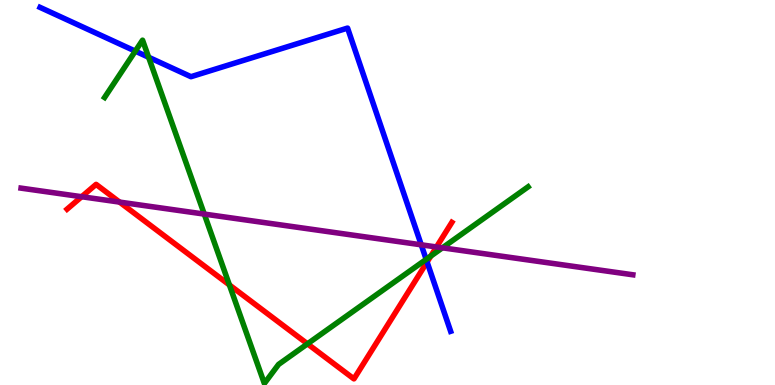[{'lines': ['blue', 'red'], 'intersections': [{'x': 5.51, 'y': 3.19}]}, {'lines': ['green', 'red'], 'intersections': [{'x': 2.96, 'y': 2.6}, {'x': 3.97, 'y': 1.07}, {'x': 5.56, 'y': 3.35}]}, {'lines': ['purple', 'red'], 'intersections': [{'x': 1.05, 'y': 4.89}, {'x': 1.54, 'y': 4.75}, {'x': 5.63, 'y': 3.59}]}, {'lines': ['blue', 'green'], 'intersections': [{'x': 1.75, 'y': 8.67}, {'x': 1.92, 'y': 8.51}, {'x': 5.5, 'y': 3.26}]}, {'lines': ['blue', 'purple'], 'intersections': [{'x': 5.44, 'y': 3.64}]}, {'lines': ['green', 'purple'], 'intersections': [{'x': 2.64, 'y': 4.44}, {'x': 5.71, 'y': 3.56}]}]